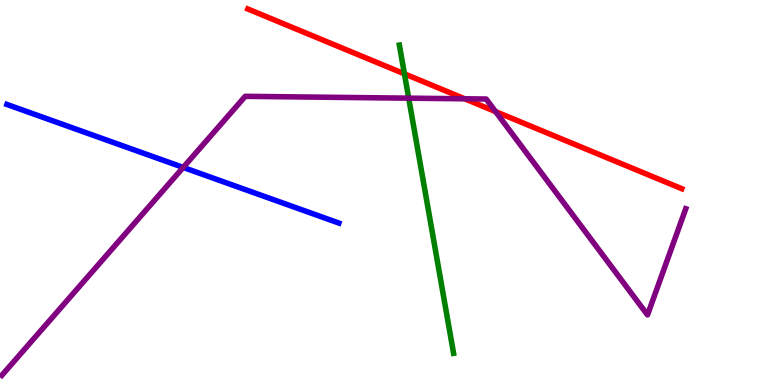[{'lines': ['blue', 'red'], 'intersections': []}, {'lines': ['green', 'red'], 'intersections': [{'x': 5.22, 'y': 8.08}]}, {'lines': ['purple', 'red'], 'intersections': [{'x': 6.0, 'y': 7.43}, {'x': 6.39, 'y': 7.1}]}, {'lines': ['blue', 'green'], 'intersections': []}, {'lines': ['blue', 'purple'], 'intersections': [{'x': 2.36, 'y': 5.65}]}, {'lines': ['green', 'purple'], 'intersections': [{'x': 5.27, 'y': 7.45}]}]